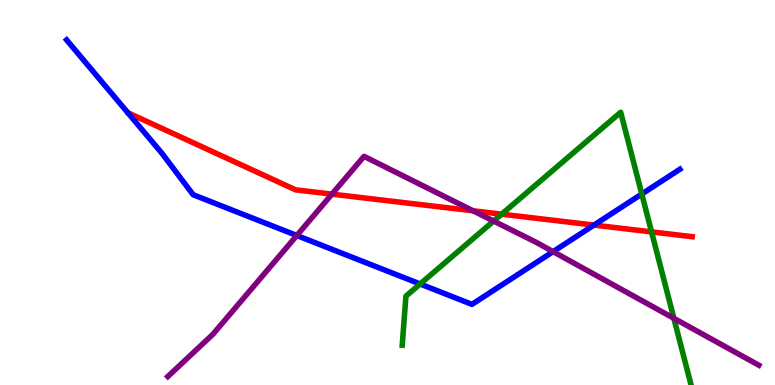[{'lines': ['blue', 'red'], 'intersections': [{'x': 7.66, 'y': 4.15}]}, {'lines': ['green', 'red'], 'intersections': [{'x': 6.47, 'y': 4.44}, {'x': 8.41, 'y': 3.98}]}, {'lines': ['purple', 'red'], 'intersections': [{'x': 4.28, 'y': 4.96}, {'x': 6.1, 'y': 4.52}]}, {'lines': ['blue', 'green'], 'intersections': [{'x': 5.42, 'y': 2.62}, {'x': 8.28, 'y': 4.96}]}, {'lines': ['blue', 'purple'], 'intersections': [{'x': 3.83, 'y': 3.88}, {'x': 7.14, 'y': 3.46}]}, {'lines': ['green', 'purple'], 'intersections': [{'x': 6.37, 'y': 4.26}, {'x': 8.7, 'y': 1.73}]}]